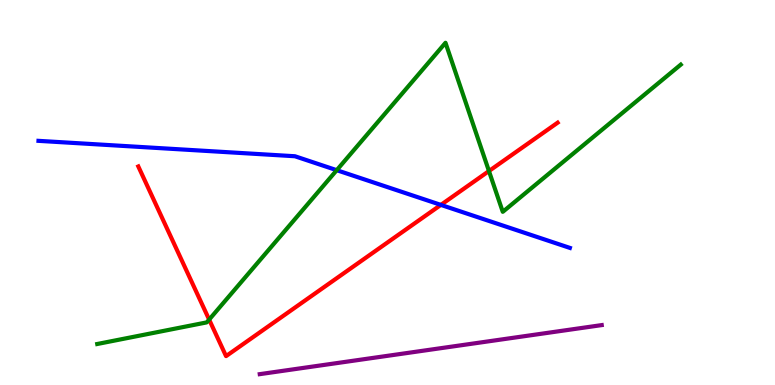[{'lines': ['blue', 'red'], 'intersections': [{'x': 5.69, 'y': 4.68}]}, {'lines': ['green', 'red'], 'intersections': [{'x': 2.7, 'y': 1.7}, {'x': 6.31, 'y': 5.56}]}, {'lines': ['purple', 'red'], 'intersections': []}, {'lines': ['blue', 'green'], 'intersections': [{'x': 4.34, 'y': 5.58}]}, {'lines': ['blue', 'purple'], 'intersections': []}, {'lines': ['green', 'purple'], 'intersections': []}]